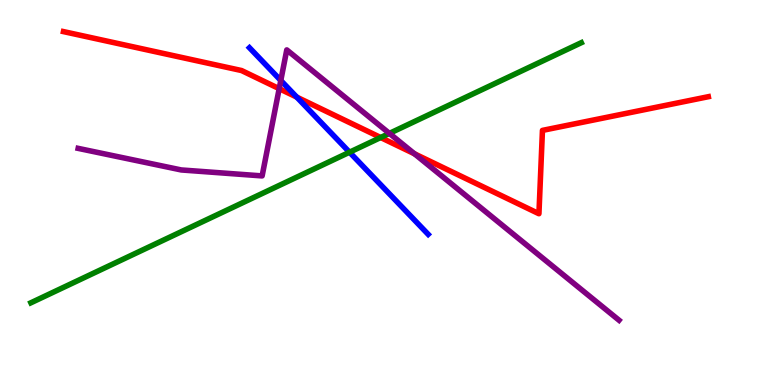[{'lines': ['blue', 'red'], 'intersections': [{'x': 3.83, 'y': 7.48}]}, {'lines': ['green', 'red'], 'intersections': [{'x': 4.91, 'y': 6.43}]}, {'lines': ['purple', 'red'], 'intersections': [{'x': 3.6, 'y': 7.7}, {'x': 5.35, 'y': 6.0}]}, {'lines': ['blue', 'green'], 'intersections': [{'x': 4.51, 'y': 6.05}]}, {'lines': ['blue', 'purple'], 'intersections': [{'x': 3.62, 'y': 7.91}]}, {'lines': ['green', 'purple'], 'intersections': [{'x': 5.02, 'y': 6.54}]}]